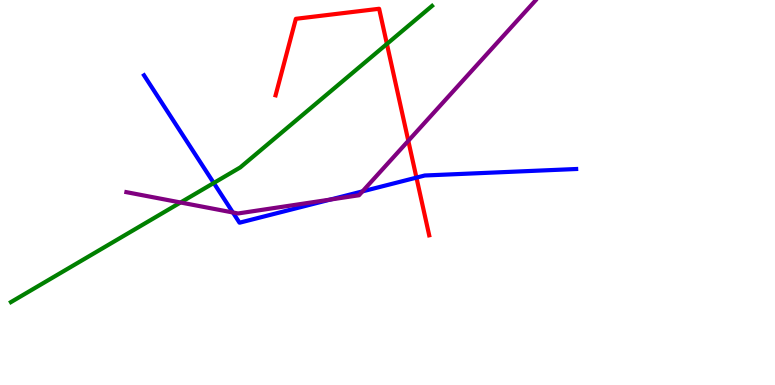[{'lines': ['blue', 'red'], 'intersections': [{'x': 5.37, 'y': 5.39}]}, {'lines': ['green', 'red'], 'intersections': [{'x': 4.99, 'y': 8.86}]}, {'lines': ['purple', 'red'], 'intersections': [{'x': 5.27, 'y': 6.34}]}, {'lines': ['blue', 'green'], 'intersections': [{'x': 2.76, 'y': 5.25}]}, {'lines': ['blue', 'purple'], 'intersections': [{'x': 3.0, 'y': 4.48}, {'x': 4.26, 'y': 4.82}, {'x': 4.68, 'y': 5.03}]}, {'lines': ['green', 'purple'], 'intersections': [{'x': 2.33, 'y': 4.74}]}]